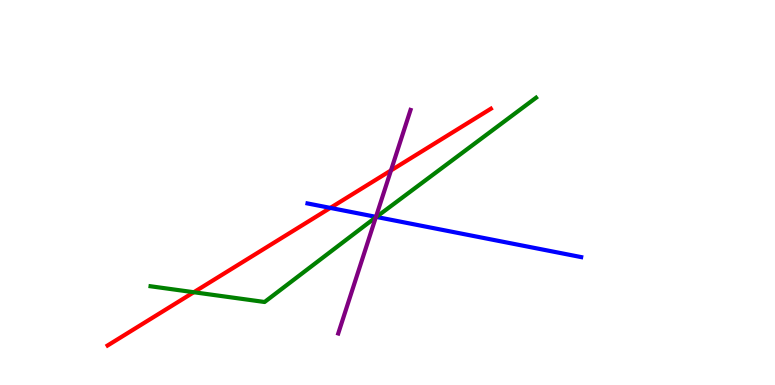[{'lines': ['blue', 'red'], 'intersections': [{'x': 4.26, 'y': 4.6}]}, {'lines': ['green', 'red'], 'intersections': [{'x': 2.5, 'y': 2.41}]}, {'lines': ['purple', 'red'], 'intersections': [{'x': 5.04, 'y': 5.57}]}, {'lines': ['blue', 'green'], 'intersections': [{'x': 4.86, 'y': 4.37}]}, {'lines': ['blue', 'purple'], 'intersections': [{'x': 4.85, 'y': 4.37}]}, {'lines': ['green', 'purple'], 'intersections': [{'x': 4.85, 'y': 4.35}]}]